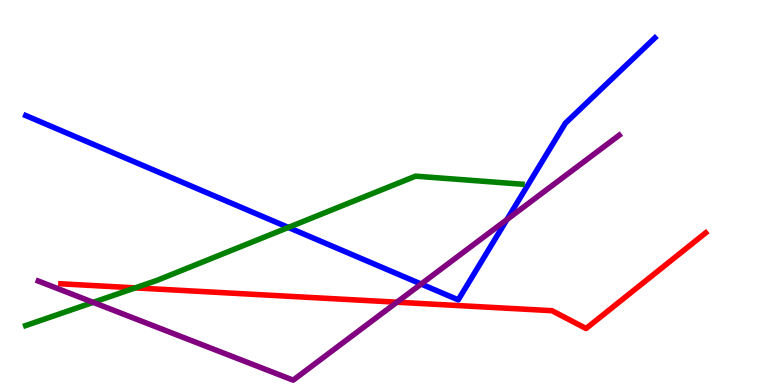[{'lines': ['blue', 'red'], 'intersections': []}, {'lines': ['green', 'red'], 'intersections': [{'x': 1.75, 'y': 2.52}]}, {'lines': ['purple', 'red'], 'intersections': [{'x': 5.12, 'y': 2.15}]}, {'lines': ['blue', 'green'], 'intersections': [{'x': 3.72, 'y': 4.09}]}, {'lines': ['blue', 'purple'], 'intersections': [{'x': 5.43, 'y': 2.62}, {'x': 6.54, 'y': 4.3}]}, {'lines': ['green', 'purple'], 'intersections': [{'x': 1.2, 'y': 2.15}]}]